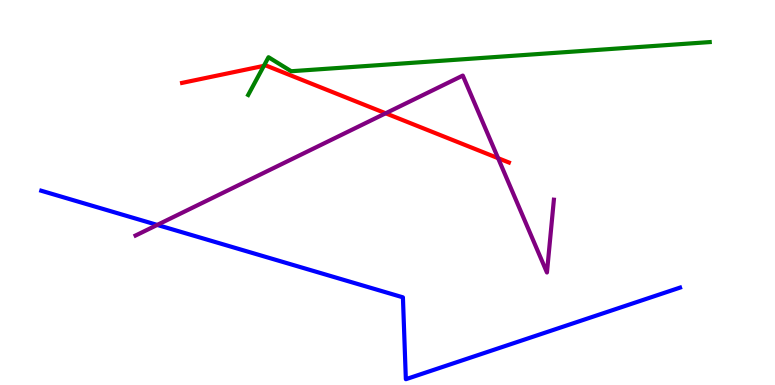[{'lines': ['blue', 'red'], 'intersections': []}, {'lines': ['green', 'red'], 'intersections': [{'x': 3.4, 'y': 8.29}]}, {'lines': ['purple', 'red'], 'intersections': [{'x': 4.98, 'y': 7.06}, {'x': 6.43, 'y': 5.89}]}, {'lines': ['blue', 'green'], 'intersections': []}, {'lines': ['blue', 'purple'], 'intersections': [{'x': 2.03, 'y': 4.16}]}, {'lines': ['green', 'purple'], 'intersections': []}]